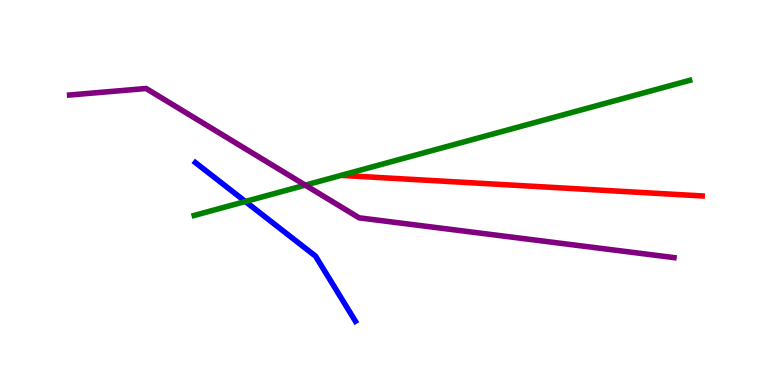[{'lines': ['blue', 'red'], 'intersections': []}, {'lines': ['green', 'red'], 'intersections': []}, {'lines': ['purple', 'red'], 'intersections': []}, {'lines': ['blue', 'green'], 'intersections': [{'x': 3.17, 'y': 4.77}]}, {'lines': ['blue', 'purple'], 'intersections': []}, {'lines': ['green', 'purple'], 'intersections': [{'x': 3.94, 'y': 5.19}]}]